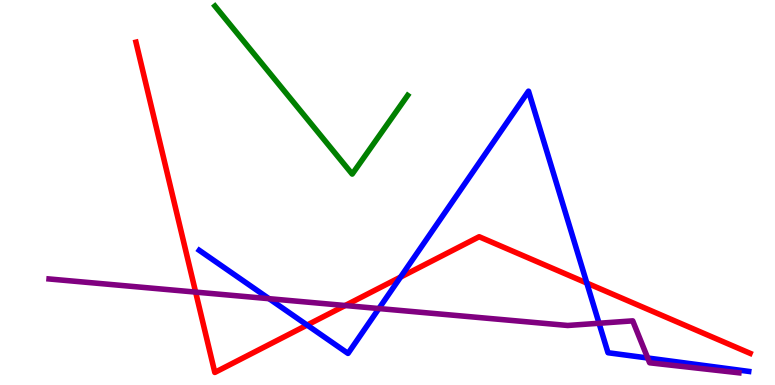[{'lines': ['blue', 'red'], 'intersections': [{'x': 3.96, 'y': 1.56}, {'x': 5.17, 'y': 2.8}, {'x': 7.57, 'y': 2.65}]}, {'lines': ['green', 'red'], 'intersections': []}, {'lines': ['purple', 'red'], 'intersections': [{'x': 2.52, 'y': 2.41}, {'x': 4.45, 'y': 2.06}]}, {'lines': ['blue', 'green'], 'intersections': []}, {'lines': ['blue', 'purple'], 'intersections': [{'x': 3.47, 'y': 2.24}, {'x': 4.89, 'y': 1.99}, {'x': 7.73, 'y': 1.6}, {'x': 8.36, 'y': 0.701}]}, {'lines': ['green', 'purple'], 'intersections': []}]